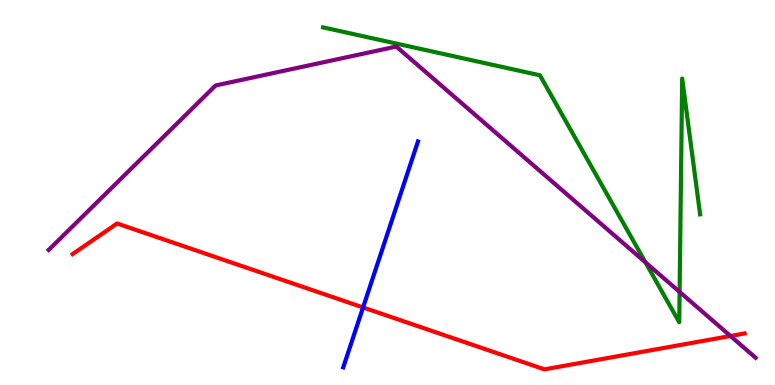[{'lines': ['blue', 'red'], 'intersections': [{'x': 4.68, 'y': 2.01}]}, {'lines': ['green', 'red'], 'intersections': []}, {'lines': ['purple', 'red'], 'intersections': [{'x': 9.43, 'y': 1.27}]}, {'lines': ['blue', 'green'], 'intersections': []}, {'lines': ['blue', 'purple'], 'intersections': []}, {'lines': ['green', 'purple'], 'intersections': [{'x': 8.33, 'y': 3.19}, {'x': 8.77, 'y': 2.42}]}]